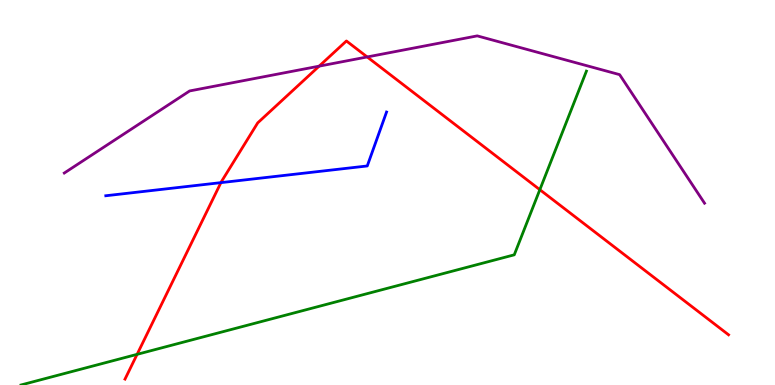[{'lines': ['blue', 'red'], 'intersections': [{'x': 2.85, 'y': 5.26}]}, {'lines': ['green', 'red'], 'intersections': [{'x': 1.77, 'y': 0.796}, {'x': 6.97, 'y': 5.07}]}, {'lines': ['purple', 'red'], 'intersections': [{'x': 4.12, 'y': 8.28}, {'x': 4.74, 'y': 8.52}]}, {'lines': ['blue', 'green'], 'intersections': []}, {'lines': ['blue', 'purple'], 'intersections': []}, {'lines': ['green', 'purple'], 'intersections': []}]